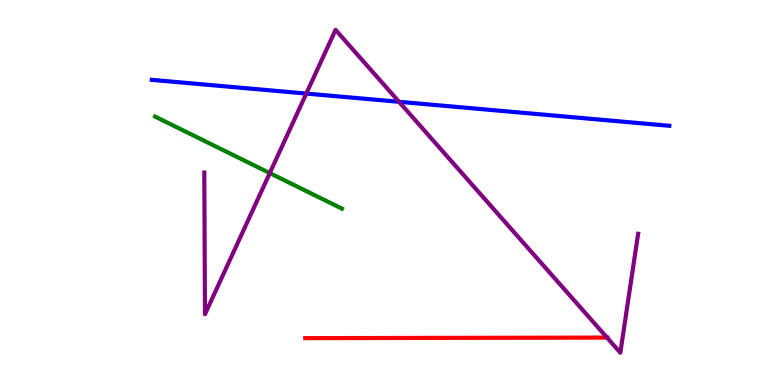[{'lines': ['blue', 'red'], 'intersections': []}, {'lines': ['green', 'red'], 'intersections': []}, {'lines': ['purple', 'red'], 'intersections': [{'x': 7.83, 'y': 1.23}]}, {'lines': ['blue', 'green'], 'intersections': []}, {'lines': ['blue', 'purple'], 'intersections': [{'x': 3.95, 'y': 7.57}, {'x': 5.15, 'y': 7.36}]}, {'lines': ['green', 'purple'], 'intersections': [{'x': 3.48, 'y': 5.5}]}]